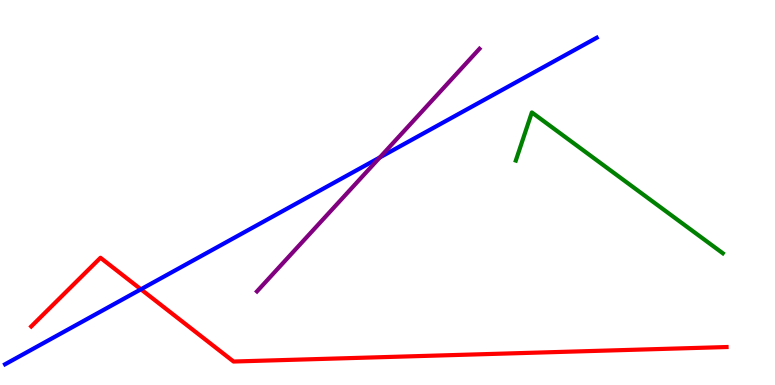[{'lines': ['blue', 'red'], 'intersections': [{'x': 1.82, 'y': 2.49}]}, {'lines': ['green', 'red'], 'intersections': []}, {'lines': ['purple', 'red'], 'intersections': []}, {'lines': ['blue', 'green'], 'intersections': []}, {'lines': ['blue', 'purple'], 'intersections': [{'x': 4.9, 'y': 5.91}]}, {'lines': ['green', 'purple'], 'intersections': []}]